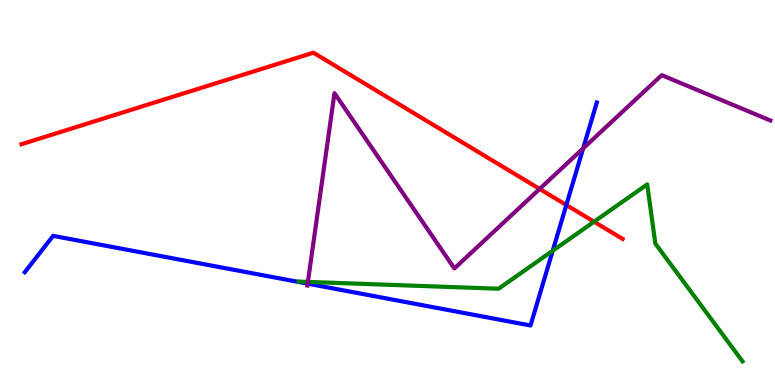[{'lines': ['blue', 'red'], 'intersections': [{'x': 7.31, 'y': 4.68}]}, {'lines': ['green', 'red'], 'intersections': [{'x': 7.67, 'y': 4.24}]}, {'lines': ['purple', 'red'], 'intersections': [{'x': 6.96, 'y': 5.09}]}, {'lines': ['blue', 'green'], 'intersections': [{'x': 7.13, 'y': 3.49}]}, {'lines': ['blue', 'purple'], 'intersections': [{'x': 3.97, 'y': 2.63}, {'x': 7.52, 'y': 6.15}]}, {'lines': ['green', 'purple'], 'intersections': [{'x': 3.97, 'y': 2.68}]}]